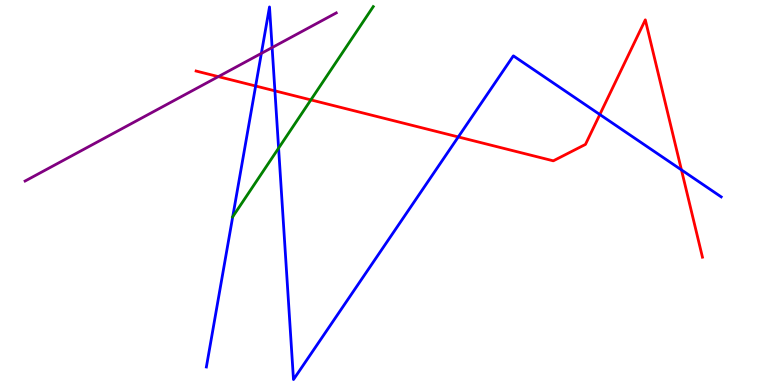[{'lines': ['blue', 'red'], 'intersections': [{'x': 3.3, 'y': 7.77}, {'x': 3.55, 'y': 7.64}, {'x': 5.91, 'y': 6.44}, {'x': 7.74, 'y': 7.03}, {'x': 8.79, 'y': 5.59}]}, {'lines': ['green', 'red'], 'intersections': [{'x': 4.01, 'y': 7.41}]}, {'lines': ['purple', 'red'], 'intersections': [{'x': 2.82, 'y': 8.01}]}, {'lines': ['blue', 'green'], 'intersections': [{'x': 3.0, 'y': 4.37}, {'x': 3.59, 'y': 6.15}]}, {'lines': ['blue', 'purple'], 'intersections': [{'x': 3.37, 'y': 8.61}, {'x': 3.51, 'y': 8.76}]}, {'lines': ['green', 'purple'], 'intersections': []}]